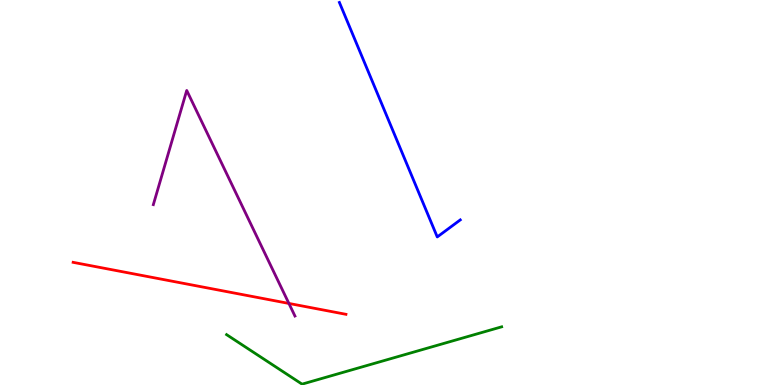[{'lines': ['blue', 'red'], 'intersections': []}, {'lines': ['green', 'red'], 'intersections': []}, {'lines': ['purple', 'red'], 'intersections': [{'x': 3.73, 'y': 2.12}]}, {'lines': ['blue', 'green'], 'intersections': []}, {'lines': ['blue', 'purple'], 'intersections': []}, {'lines': ['green', 'purple'], 'intersections': []}]